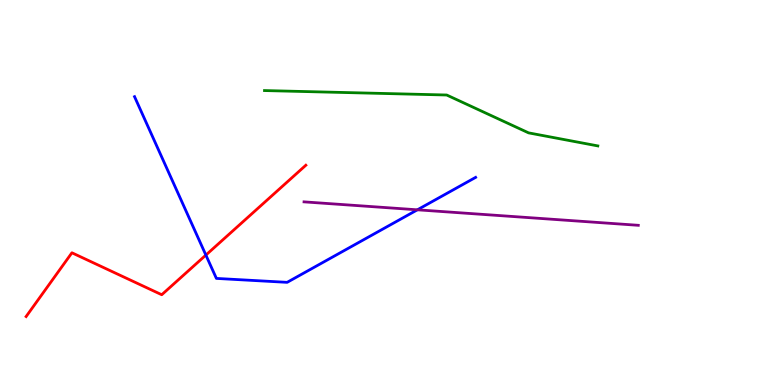[{'lines': ['blue', 'red'], 'intersections': [{'x': 2.66, 'y': 3.37}]}, {'lines': ['green', 'red'], 'intersections': []}, {'lines': ['purple', 'red'], 'intersections': []}, {'lines': ['blue', 'green'], 'intersections': []}, {'lines': ['blue', 'purple'], 'intersections': [{'x': 5.39, 'y': 4.55}]}, {'lines': ['green', 'purple'], 'intersections': []}]